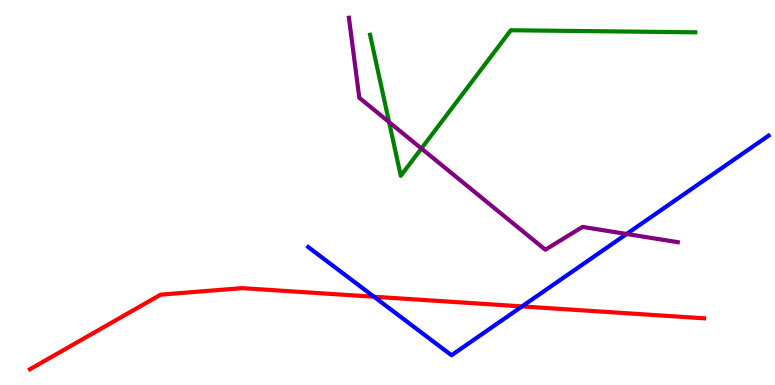[{'lines': ['blue', 'red'], 'intersections': [{'x': 4.83, 'y': 2.29}, {'x': 6.74, 'y': 2.04}]}, {'lines': ['green', 'red'], 'intersections': []}, {'lines': ['purple', 'red'], 'intersections': []}, {'lines': ['blue', 'green'], 'intersections': []}, {'lines': ['blue', 'purple'], 'intersections': [{'x': 8.09, 'y': 3.92}]}, {'lines': ['green', 'purple'], 'intersections': [{'x': 5.02, 'y': 6.83}, {'x': 5.44, 'y': 6.14}]}]